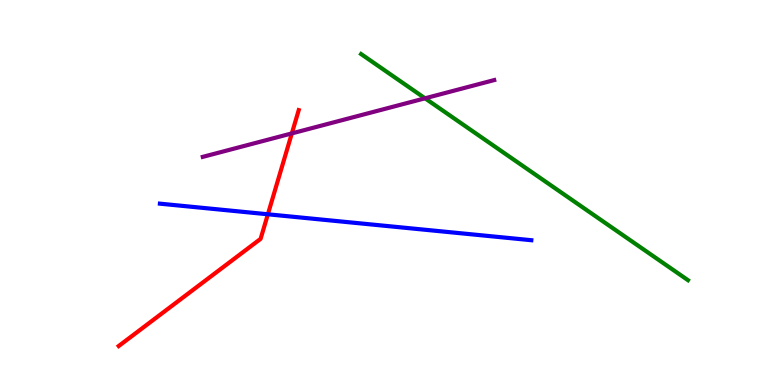[{'lines': ['blue', 'red'], 'intersections': [{'x': 3.46, 'y': 4.43}]}, {'lines': ['green', 'red'], 'intersections': []}, {'lines': ['purple', 'red'], 'intersections': [{'x': 3.77, 'y': 6.54}]}, {'lines': ['blue', 'green'], 'intersections': []}, {'lines': ['blue', 'purple'], 'intersections': []}, {'lines': ['green', 'purple'], 'intersections': [{'x': 5.48, 'y': 7.45}]}]